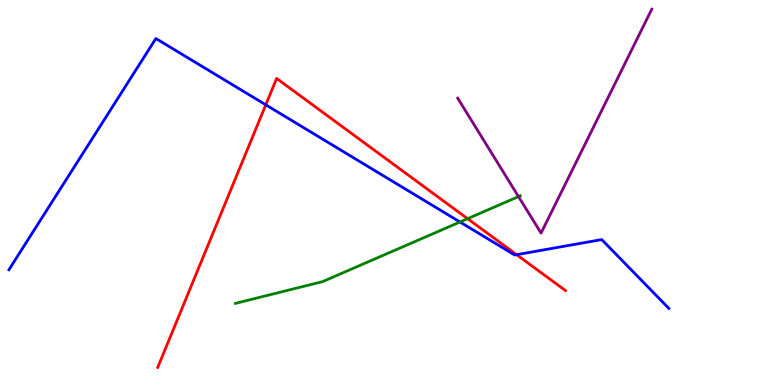[{'lines': ['blue', 'red'], 'intersections': [{'x': 3.43, 'y': 7.28}, {'x': 6.67, 'y': 3.38}]}, {'lines': ['green', 'red'], 'intersections': [{'x': 6.03, 'y': 4.32}]}, {'lines': ['purple', 'red'], 'intersections': []}, {'lines': ['blue', 'green'], 'intersections': [{'x': 5.94, 'y': 4.23}]}, {'lines': ['blue', 'purple'], 'intersections': []}, {'lines': ['green', 'purple'], 'intersections': [{'x': 6.69, 'y': 4.89}]}]